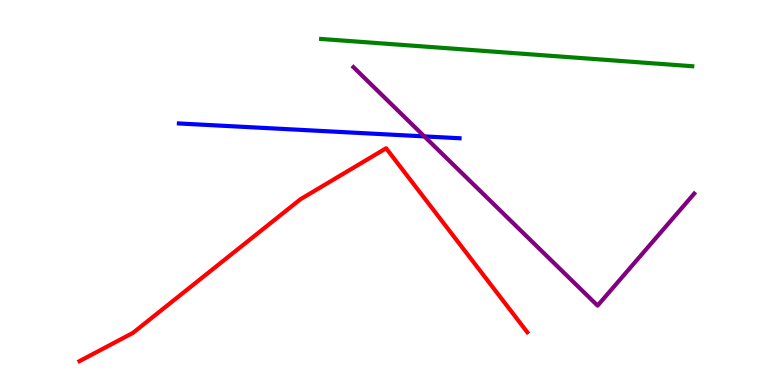[{'lines': ['blue', 'red'], 'intersections': []}, {'lines': ['green', 'red'], 'intersections': []}, {'lines': ['purple', 'red'], 'intersections': []}, {'lines': ['blue', 'green'], 'intersections': []}, {'lines': ['blue', 'purple'], 'intersections': [{'x': 5.48, 'y': 6.46}]}, {'lines': ['green', 'purple'], 'intersections': []}]